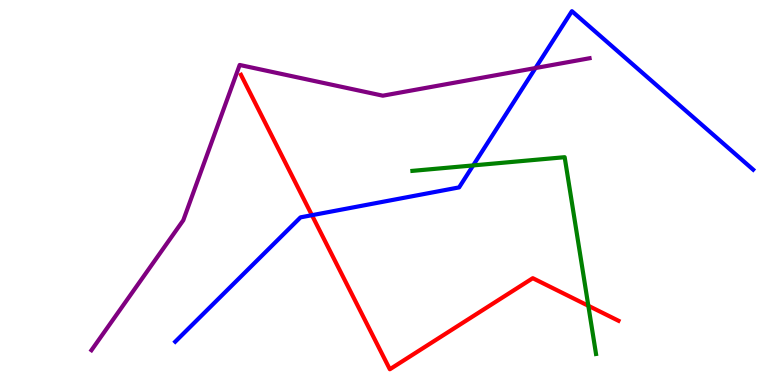[{'lines': ['blue', 'red'], 'intersections': [{'x': 4.02, 'y': 4.41}]}, {'lines': ['green', 'red'], 'intersections': [{'x': 7.59, 'y': 2.06}]}, {'lines': ['purple', 'red'], 'intersections': []}, {'lines': ['blue', 'green'], 'intersections': [{'x': 6.11, 'y': 5.7}]}, {'lines': ['blue', 'purple'], 'intersections': [{'x': 6.91, 'y': 8.23}]}, {'lines': ['green', 'purple'], 'intersections': []}]